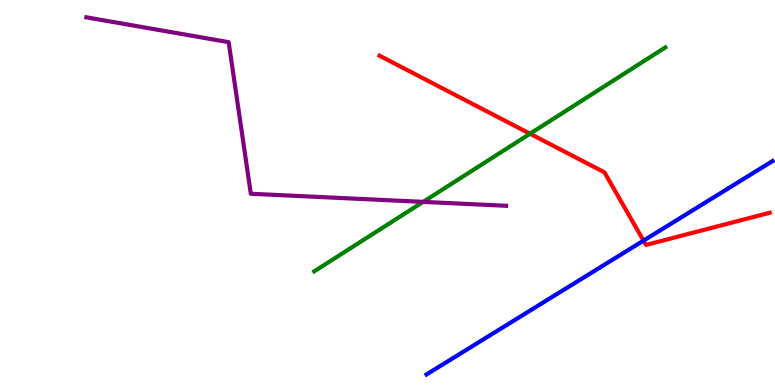[{'lines': ['blue', 'red'], 'intersections': [{'x': 8.3, 'y': 3.75}]}, {'lines': ['green', 'red'], 'intersections': [{'x': 6.84, 'y': 6.53}]}, {'lines': ['purple', 'red'], 'intersections': []}, {'lines': ['blue', 'green'], 'intersections': []}, {'lines': ['blue', 'purple'], 'intersections': []}, {'lines': ['green', 'purple'], 'intersections': [{'x': 5.46, 'y': 4.76}]}]